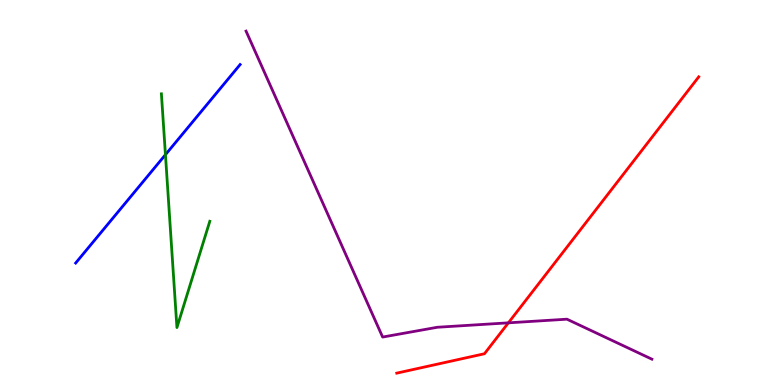[{'lines': ['blue', 'red'], 'intersections': []}, {'lines': ['green', 'red'], 'intersections': []}, {'lines': ['purple', 'red'], 'intersections': [{'x': 6.56, 'y': 1.61}]}, {'lines': ['blue', 'green'], 'intersections': [{'x': 2.13, 'y': 5.98}]}, {'lines': ['blue', 'purple'], 'intersections': []}, {'lines': ['green', 'purple'], 'intersections': []}]